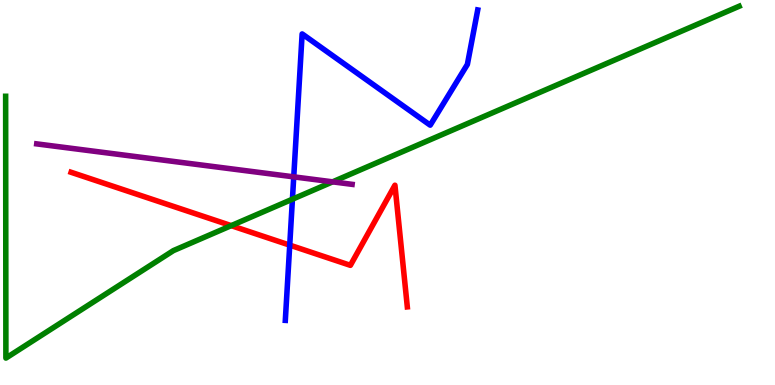[{'lines': ['blue', 'red'], 'intersections': [{'x': 3.74, 'y': 3.63}]}, {'lines': ['green', 'red'], 'intersections': [{'x': 2.98, 'y': 4.14}]}, {'lines': ['purple', 'red'], 'intersections': []}, {'lines': ['blue', 'green'], 'intersections': [{'x': 3.77, 'y': 4.83}]}, {'lines': ['blue', 'purple'], 'intersections': [{'x': 3.79, 'y': 5.41}]}, {'lines': ['green', 'purple'], 'intersections': [{'x': 4.29, 'y': 5.28}]}]